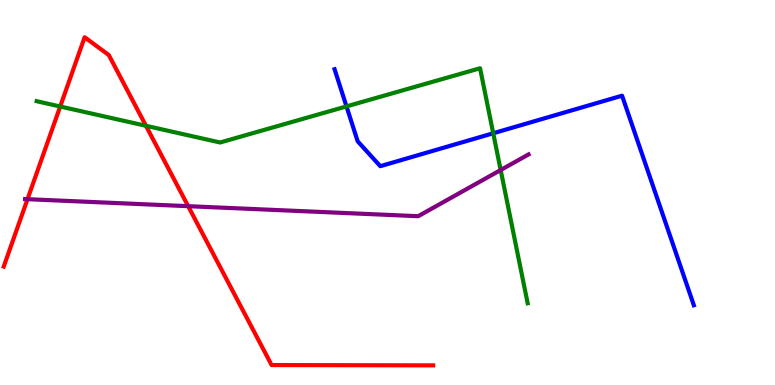[{'lines': ['blue', 'red'], 'intersections': []}, {'lines': ['green', 'red'], 'intersections': [{'x': 0.777, 'y': 7.23}, {'x': 1.88, 'y': 6.73}]}, {'lines': ['purple', 'red'], 'intersections': [{'x': 0.355, 'y': 4.83}, {'x': 2.43, 'y': 4.64}]}, {'lines': ['blue', 'green'], 'intersections': [{'x': 4.47, 'y': 7.24}, {'x': 6.36, 'y': 6.54}]}, {'lines': ['blue', 'purple'], 'intersections': []}, {'lines': ['green', 'purple'], 'intersections': [{'x': 6.46, 'y': 5.58}]}]